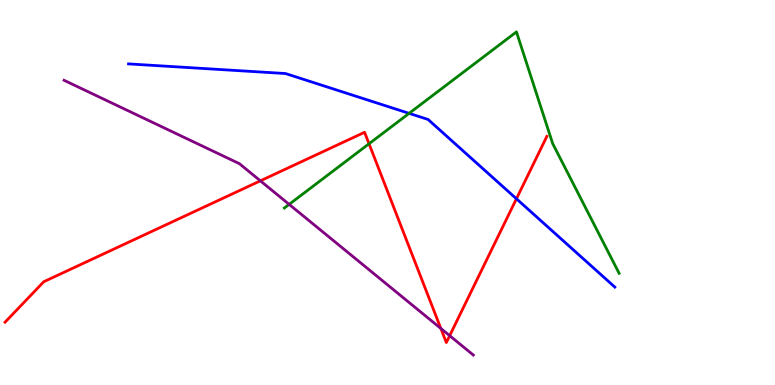[{'lines': ['blue', 'red'], 'intersections': [{'x': 6.66, 'y': 4.84}]}, {'lines': ['green', 'red'], 'intersections': [{'x': 4.76, 'y': 6.27}]}, {'lines': ['purple', 'red'], 'intersections': [{'x': 3.36, 'y': 5.3}, {'x': 5.69, 'y': 1.47}, {'x': 5.8, 'y': 1.28}]}, {'lines': ['blue', 'green'], 'intersections': [{'x': 5.28, 'y': 7.06}]}, {'lines': ['blue', 'purple'], 'intersections': []}, {'lines': ['green', 'purple'], 'intersections': [{'x': 3.73, 'y': 4.69}]}]